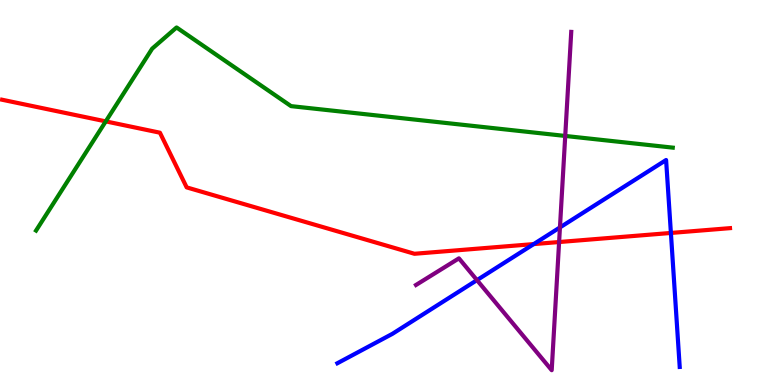[{'lines': ['blue', 'red'], 'intersections': [{'x': 6.89, 'y': 3.66}, {'x': 8.66, 'y': 3.95}]}, {'lines': ['green', 'red'], 'intersections': [{'x': 1.36, 'y': 6.85}]}, {'lines': ['purple', 'red'], 'intersections': [{'x': 7.21, 'y': 3.71}]}, {'lines': ['blue', 'green'], 'intersections': []}, {'lines': ['blue', 'purple'], 'intersections': [{'x': 6.15, 'y': 2.72}, {'x': 7.23, 'y': 4.09}]}, {'lines': ['green', 'purple'], 'intersections': [{'x': 7.29, 'y': 6.47}]}]